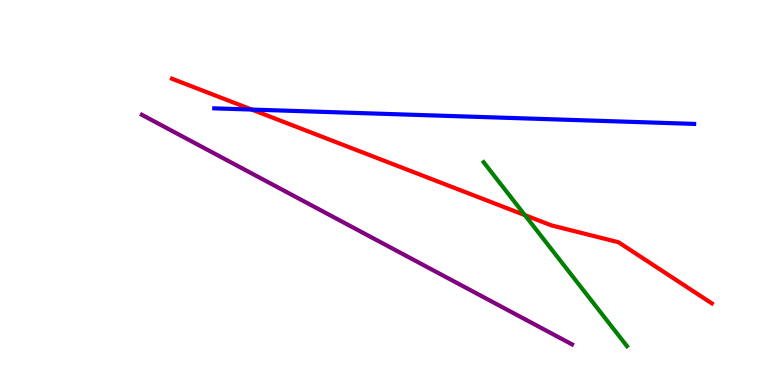[{'lines': ['blue', 'red'], 'intersections': [{'x': 3.25, 'y': 7.15}]}, {'lines': ['green', 'red'], 'intersections': [{'x': 6.77, 'y': 4.41}]}, {'lines': ['purple', 'red'], 'intersections': []}, {'lines': ['blue', 'green'], 'intersections': []}, {'lines': ['blue', 'purple'], 'intersections': []}, {'lines': ['green', 'purple'], 'intersections': []}]